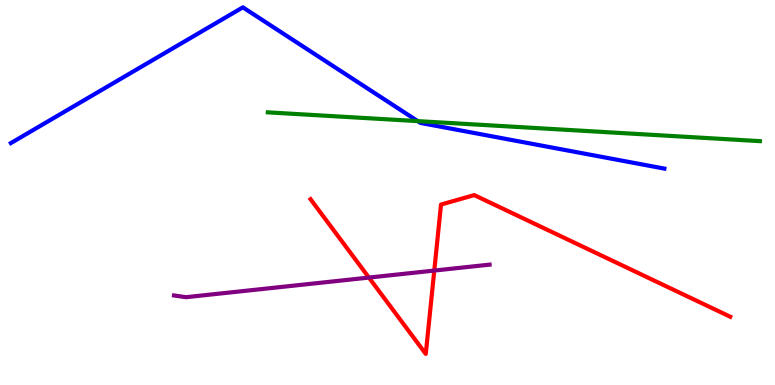[{'lines': ['blue', 'red'], 'intersections': []}, {'lines': ['green', 'red'], 'intersections': []}, {'lines': ['purple', 'red'], 'intersections': [{'x': 4.76, 'y': 2.79}, {'x': 5.6, 'y': 2.97}]}, {'lines': ['blue', 'green'], 'intersections': [{'x': 5.39, 'y': 6.85}]}, {'lines': ['blue', 'purple'], 'intersections': []}, {'lines': ['green', 'purple'], 'intersections': []}]